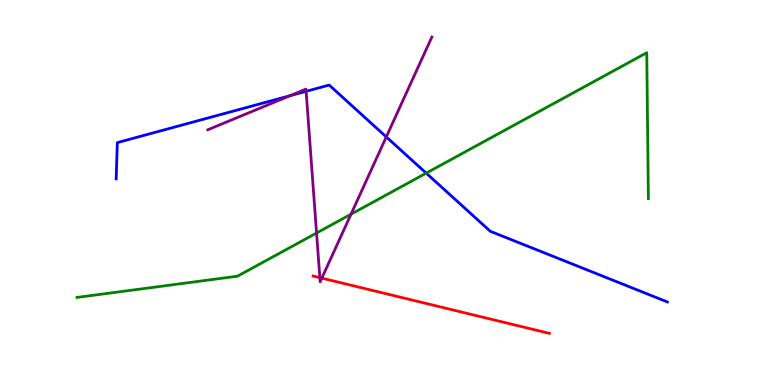[{'lines': ['blue', 'red'], 'intersections': []}, {'lines': ['green', 'red'], 'intersections': []}, {'lines': ['purple', 'red'], 'intersections': [{'x': 4.13, 'y': 2.79}, {'x': 4.15, 'y': 2.78}]}, {'lines': ['blue', 'green'], 'intersections': [{'x': 5.5, 'y': 5.5}]}, {'lines': ['blue', 'purple'], 'intersections': [{'x': 3.74, 'y': 7.51}, {'x': 3.95, 'y': 7.63}, {'x': 4.98, 'y': 6.44}]}, {'lines': ['green', 'purple'], 'intersections': [{'x': 4.08, 'y': 3.95}, {'x': 4.53, 'y': 4.44}]}]